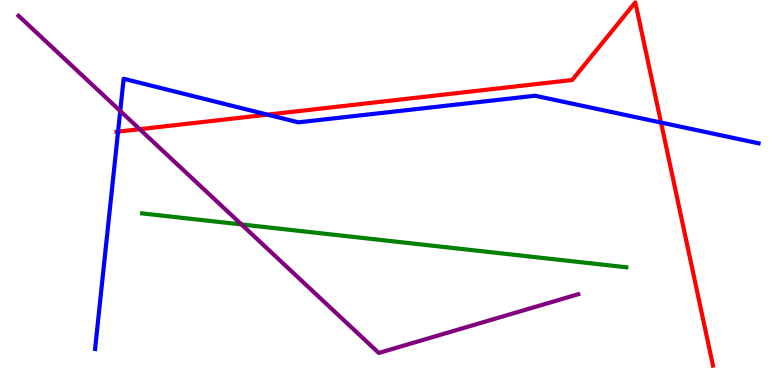[{'lines': ['blue', 'red'], 'intersections': [{'x': 1.52, 'y': 6.58}, {'x': 3.45, 'y': 7.02}, {'x': 8.53, 'y': 6.82}]}, {'lines': ['green', 'red'], 'intersections': []}, {'lines': ['purple', 'red'], 'intersections': [{'x': 1.8, 'y': 6.64}]}, {'lines': ['blue', 'green'], 'intersections': []}, {'lines': ['blue', 'purple'], 'intersections': [{'x': 1.55, 'y': 7.12}]}, {'lines': ['green', 'purple'], 'intersections': [{'x': 3.12, 'y': 4.17}]}]